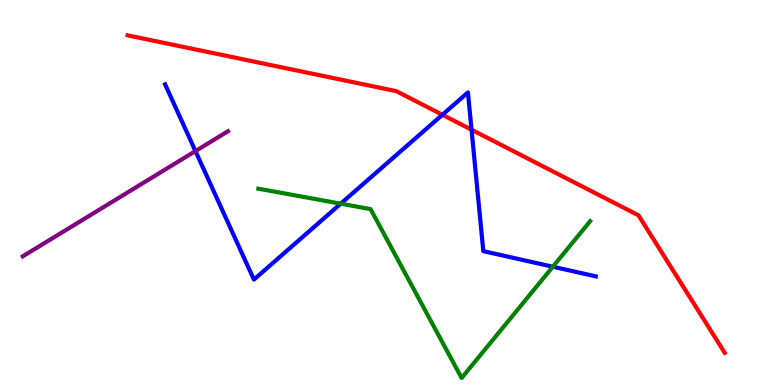[{'lines': ['blue', 'red'], 'intersections': [{'x': 5.71, 'y': 7.02}, {'x': 6.08, 'y': 6.63}]}, {'lines': ['green', 'red'], 'intersections': []}, {'lines': ['purple', 'red'], 'intersections': []}, {'lines': ['blue', 'green'], 'intersections': [{'x': 4.4, 'y': 4.71}, {'x': 7.13, 'y': 3.07}]}, {'lines': ['blue', 'purple'], 'intersections': [{'x': 2.52, 'y': 6.08}]}, {'lines': ['green', 'purple'], 'intersections': []}]